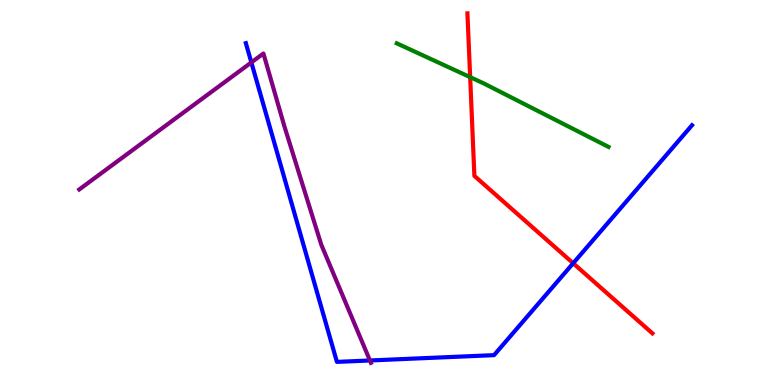[{'lines': ['blue', 'red'], 'intersections': [{'x': 7.4, 'y': 3.16}]}, {'lines': ['green', 'red'], 'intersections': [{'x': 6.07, 'y': 8.0}]}, {'lines': ['purple', 'red'], 'intersections': []}, {'lines': ['blue', 'green'], 'intersections': []}, {'lines': ['blue', 'purple'], 'intersections': [{'x': 3.24, 'y': 8.38}, {'x': 4.77, 'y': 0.637}]}, {'lines': ['green', 'purple'], 'intersections': []}]